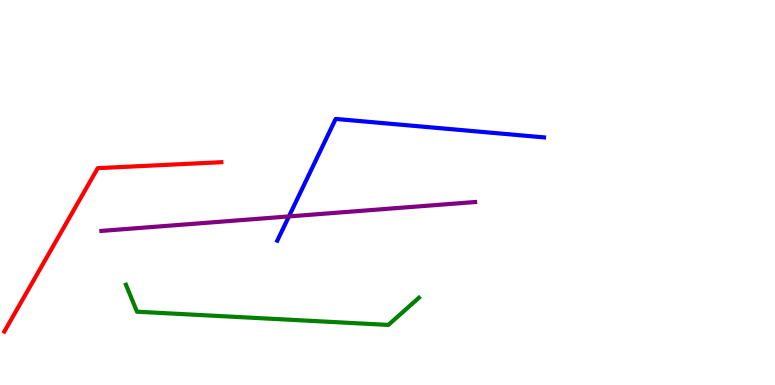[{'lines': ['blue', 'red'], 'intersections': []}, {'lines': ['green', 'red'], 'intersections': []}, {'lines': ['purple', 'red'], 'intersections': []}, {'lines': ['blue', 'green'], 'intersections': []}, {'lines': ['blue', 'purple'], 'intersections': [{'x': 3.73, 'y': 4.38}]}, {'lines': ['green', 'purple'], 'intersections': []}]